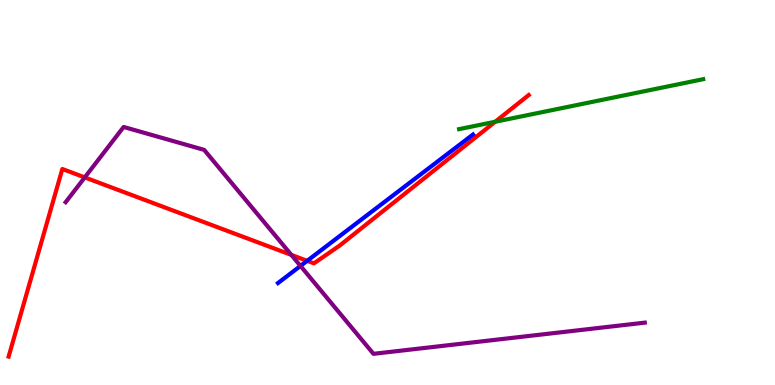[{'lines': ['blue', 'red'], 'intersections': [{'x': 3.96, 'y': 3.22}]}, {'lines': ['green', 'red'], 'intersections': [{'x': 6.39, 'y': 6.84}]}, {'lines': ['purple', 'red'], 'intersections': [{'x': 1.09, 'y': 5.39}, {'x': 3.76, 'y': 3.38}]}, {'lines': ['blue', 'green'], 'intersections': []}, {'lines': ['blue', 'purple'], 'intersections': [{'x': 3.88, 'y': 3.09}]}, {'lines': ['green', 'purple'], 'intersections': []}]